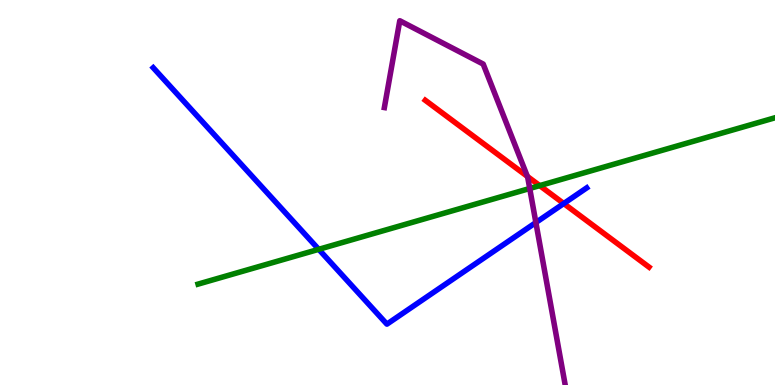[{'lines': ['blue', 'red'], 'intersections': [{'x': 7.27, 'y': 4.71}]}, {'lines': ['green', 'red'], 'intersections': [{'x': 6.96, 'y': 5.18}]}, {'lines': ['purple', 'red'], 'intersections': [{'x': 6.8, 'y': 5.42}]}, {'lines': ['blue', 'green'], 'intersections': [{'x': 4.11, 'y': 3.52}]}, {'lines': ['blue', 'purple'], 'intersections': [{'x': 6.91, 'y': 4.22}]}, {'lines': ['green', 'purple'], 'intersections': [{'x': 6.84, 'y': 5.1}]}]